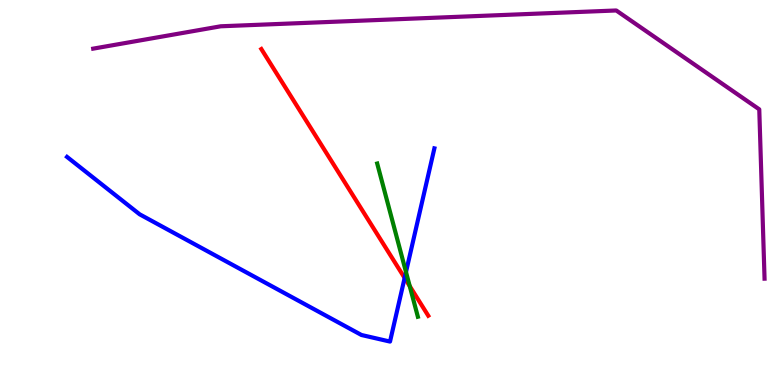[{'lines': ['blue', 'red'], 'intersections': [{'x': 5.22, 'y': 2.78}]}, {'lines': ['green', 'red'], 'intersections': [{'x': 5.29, 'y': 2.57}]}, {'lines': ['purple', 'red'], 'intersections': []}, {'lines': ['blue', 'green'], 'intersections': [{'x': 5.24, 'y': 2.93}]}, {'lines': ['blue', 'purple'], 'intersections': []}, {'lines': ['green', 'purple'], 'intersections': []}]